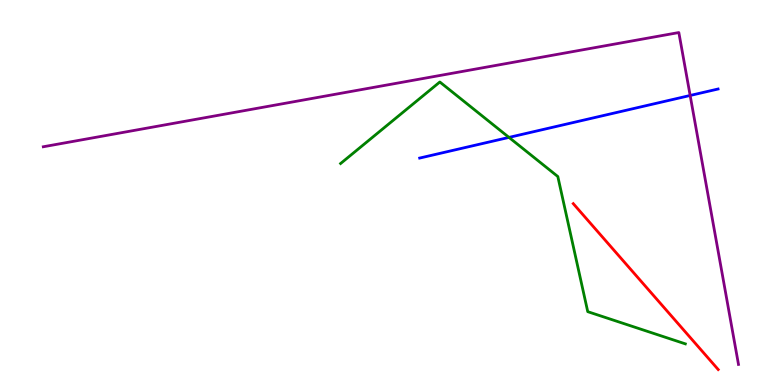[{'lines': ['blue', 'red'], 'intersections': []}, {'lines': ['green', 'red'], 'intersections': []}, {'lines': ['purple', 'red'], 'intersections': []}, {'lines': ['blue', 'green'], 'intersections': [{'x': 6.57, 'y': 6.43}]}, {'lines': ['blue', 'purple'], 'intersections': [{'x': 8.91, 'y': 7.52}]}, {'lines': ['green', 'purple'], 'intersections': []}]